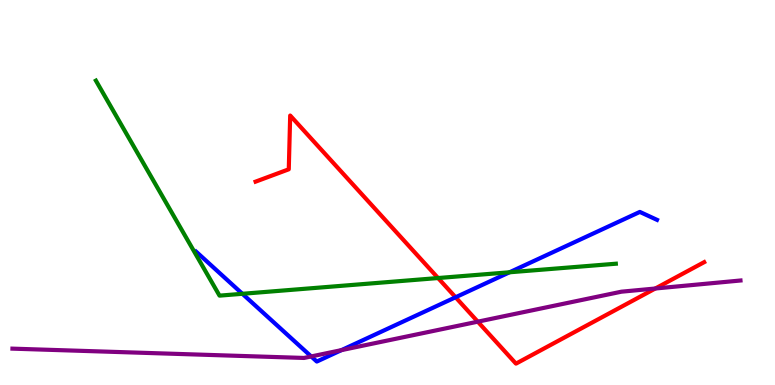[{'lines': ['blue', 'red'], 'intersections': [{'x': 5.88, 'y': 2.28}]}, {'lines': ['green', 'red'], 'intersections': [{'x': 5.65, 'y': 2.78}]}, {'lines': ['purple', 'red'], 'intersections': [{'x': 6.17, 'y': 1.64}, {'x': 8.46, 'y': 2.51}]}, {'lines': ['blue', 'green'], 'intersections': [{'x': 3.13, 'y': 2.37}, {'x': 6.57, 'y': 2.93}]}, {'lines': ['blue', 'purple'], 'intersections': [{'x': 4.02, 'y': 0.742}, {'x': 4.41, 'y': 0.906}]}, {'lines': ['green', 'purple'], 'intersections': []}]